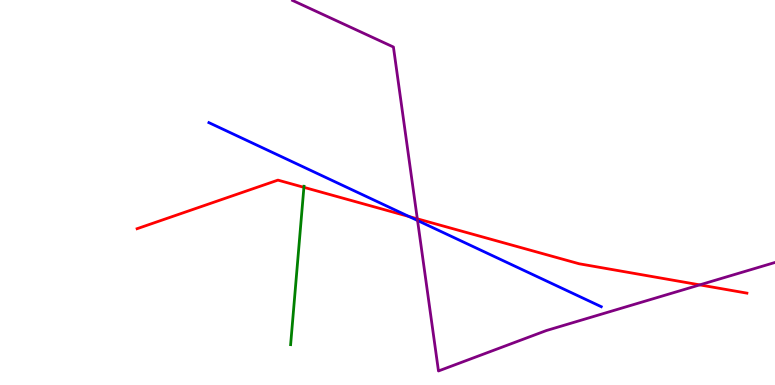[{'lines': ['blue', 'red'], 'intersections': [{'x': 5.28, 'y': 4.38}]}, {'lines': ['green', 'red'], 'intersections': [{'x': 3.92, 'y': 5.13}]}, {'lines': ['purple', 'red'], 'intersections': [{'x': 5.38, 'y': 4.32}, {'x': 9.03, 'y': 2.6}]}, {'lines': ['blue', 'green'], 'intersections': []}, {'lines': ['blue', 'purple'], 'intersections': [{'x': 5.39, 'y': 4.27}]}, {'lines': ['green', 'purple'], 'intersections': []}]